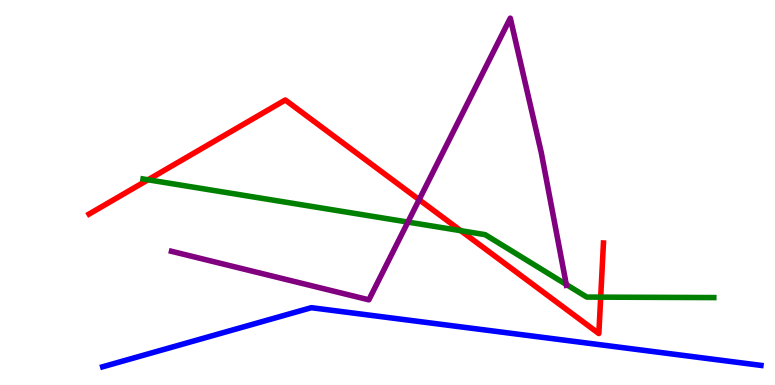[{'lines': ['blue', 'red'], 'intersections': []}, {'lines': ['green', 'red'], 'intersections': [{'x': 1.91, 'y': 5.33}, {'x': 5.95, 'y': 4.01}, {'x': 7.75, 'y': 2.28}]}, {'lines': ['purple', 'red'], 'intersections': [{'x': 5.41, 'y': 4.81}]}, {'lines': ['blue', 'green'], 'intersections': []}, {'lines': ['blue', 'purple'], 'intersections': []}, {'lines': ['green', 'purple'], 'intersections': [{'x': 5.26, 'y': 4.23}, {'x': 7.31, 'y': 2.61}]}]